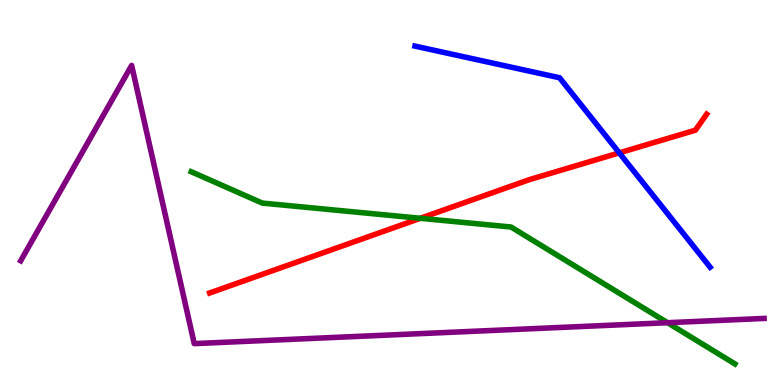[{'lines': ['blue', 'red'], 'intersections': [{'x': 7.99, 'y': 6.03}]}, {'lines': ['green', 'red'], 'intersections': [{'x': 5.42, 'y': 4.33}]}, {'lines': ['purple', 'red'], 'intersections': []}, {'lines': ['blue', 'green'], 'intersections': []}, {'lines': ['blue', 'purple'], 'intersections': []}, {'lines': ['green', 'purple'], 'intersections': [{'x': 8.61, 'y': 1.62}]}]